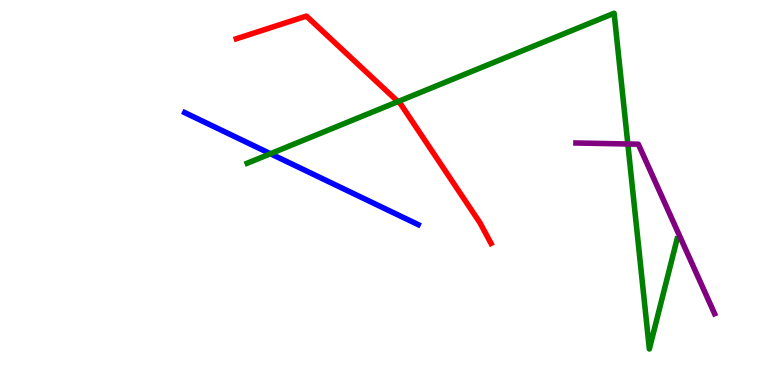[{'lines': ['blue', 'red'], 'intersections': []}, {'lines': ['green', 'red'], 'intersections': [{'x': 5.14, 'y': 7.36}]}, {'lines': ['purple', 'red'], 'intersections': []}, {'lines': ['blue', 'green'], 'intersections': [{'x': 3.49, 'y': 6.01}]}, {'lines': ['blue', 'purple'], 'intersections': []}, {'lines': ['green', 'purple'], 'intersections': [{'x': 8.1, 'y': 6.26}]}]